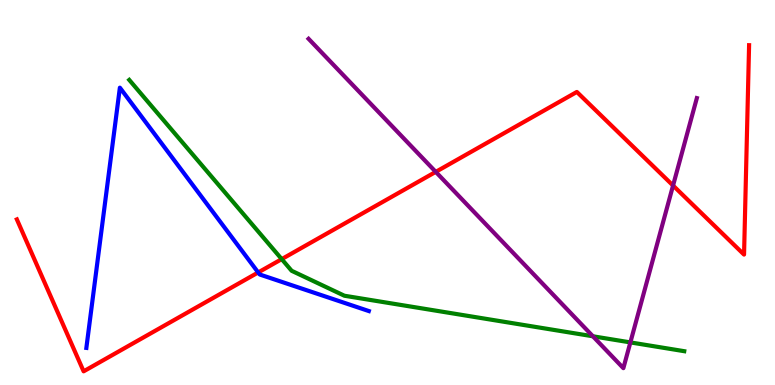[{'lines': ['blue', 'red'], 'intersections': [{'x': 3.33, 'y': 2.92}]}, {'lines': ['green', 'red'], 'intersections': [{'x': 3.64, 'y': 3.27}]}, {'lines': ['purple', 'red'], 'intersections': [{'x': 5.62, 'y': 5.54}, {'x': 8.68, 'y': 5.18}]}, {'lines': ['blue', 'green'], 'intersections': []}, {'lines': ['blue', 'purple'], 'intersections': []}, {'lines': ['green', 'purple'], 'intersections': [{'x': 7.65, 'y': 1.27}, {'x': 8.13, 'y': 1.11}]}]